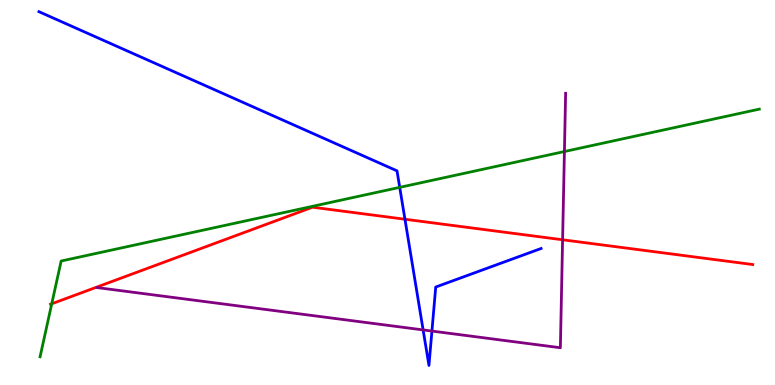[{'lines': ['blue', 'red'], 'intersections': [{'x': 5.23, 'y': 4.31}]}, {'lines': ['green', 'red'], 'intersections': [{'x': 0.668, 'y': 2.11}]}, {'lines': ['purple', 'red'], 'intersections': [{'x': 7.26, 'y': 3.77}]}, {'lines': ['blue', 'green'], 'intersections': [{'x': 5.16, 'y': 5.13}]}, {'lines': ['blue', 'purple'], 'intersections': [{'x': 5.46, 'y': 1.43}, {'x': 5.57, 'y': 1.4}]}, {'lines': ['green', 'purple'], 'intersections': [{'x': 7.28, 'y': 6.06}]}]